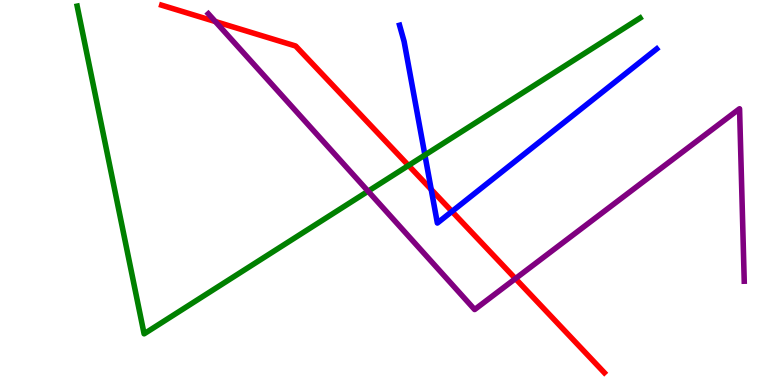[{'lines': ['blue', 'red'], 'intersections': [{'x': 5.56, 'y': 5.08}, {'x': 5.83, 'y': 4.51}]}, {'lines': ['green', 'red'], 'intersections': [{'x': 5.27, 'y': 5.7}]}, {'lines': ['purple', 'red'], 'intersections': [{'x': 2.78, 'y': 9.44}, {'x': 6.65, 'y': 2.76}]}, {'lines': ['blue', 'green'], 'intersections': [{'x': 5.48, 'y': 5.97}]}, {'lines': ['blue', 'purple'], 'intersections': []}, {'lines': ['green', 'purple'], 'intersections': [{'x': 4.75, 'y': 5.03}]}]